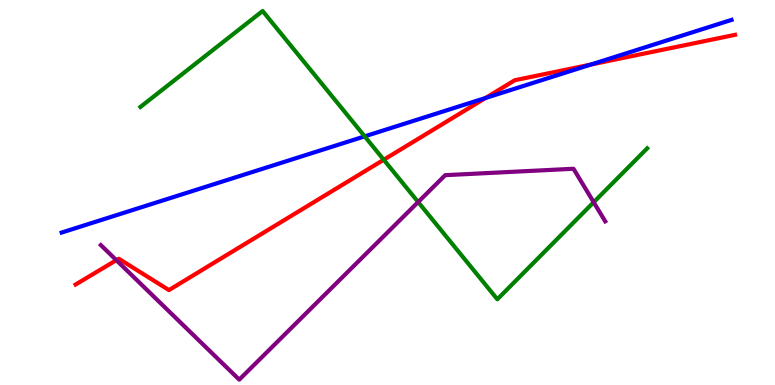[{'lines': ['blue', 'red'], 'intersections': [{'x': 6.26, 'y': 7.45}, {'x': 7.62, 'y': 8.32}]}, {'lines': ['green', 'red'], 'intersections': [{'x': 4.95, 'y': 5.85}]}, {'lines': ['purple', 'red'], 'intersections': [{'x': 1.5, 'y': 3.24}]}, {'lines': ['blue', 'green'], 'intersections': [{'x': 4.71, 'y': 6.46}]}, {'lines': ['blue', 'purple'], 'intersections': []}, {'lines': ['green', 'purple'], 'intersections': [{'x': 5.4, 'y': 4.75}, {'x': 7.66, 'y': 4.75}]}]